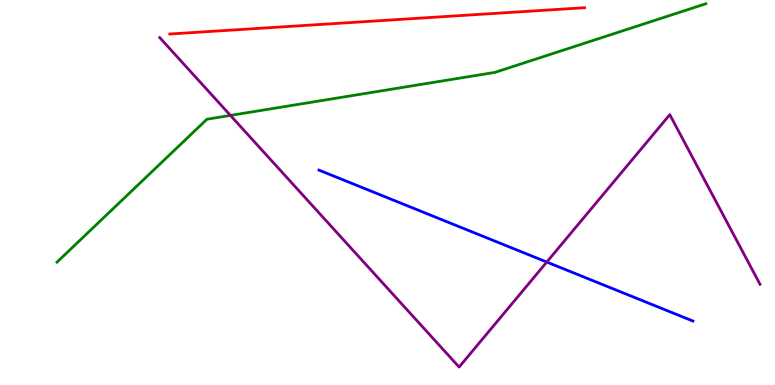[{'lines': ['blue', 'red'], 'intersections': []}, {'lines': ['green', 'red'], 'intersections': []}, {'lines': ['purple', 'red'], 'intersections': []}, {'lines': ['blue', 'green'], 'intersections': []}, {'lines': ['blue', 'purple'], 'intersections': [{'x': 7.06, 'y': 3.19}]}, {'lines': ['green', 'purple'], 'intersections': [{'x': 2.97, 'y': 7.0}]}]